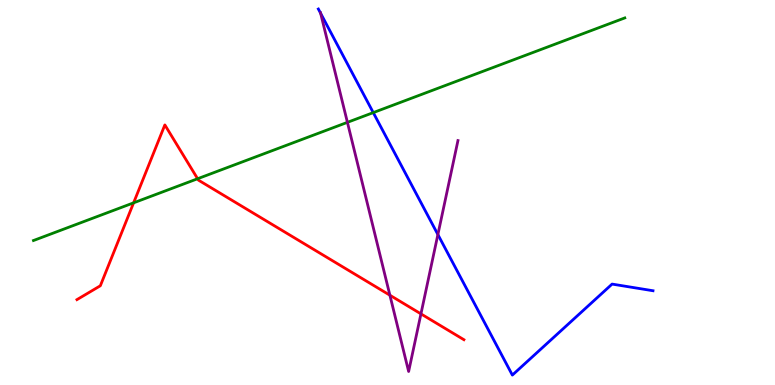[{'lines': ['blue', 'red'], 'intersections': []}, {'lines': ['green', 'red'], 'intersections': [{'x': 1.72, 'y': 4.73}, {'x': 2.55, 'y': 5.36}]}, {'lines': ['purple', 'red'], 'intersections': [{'x': 5.03, 'y': 2.33}, {'x': 5.43, 'y': 1.85}]}, {'lines': ['blue', 'green'], 'intersections': [{'x': 4.82, 'y': 7.07}]}, {'lines': ['blue', 'purple'], 'intersections': [{'x': 4.14, 'y': 9.66}, {'x': 5.65, 'y': 3.91}]}, {'lines': ['green', 'purple'], 'intersections': [{'x': 4.48, 'y': 6.82}]}]